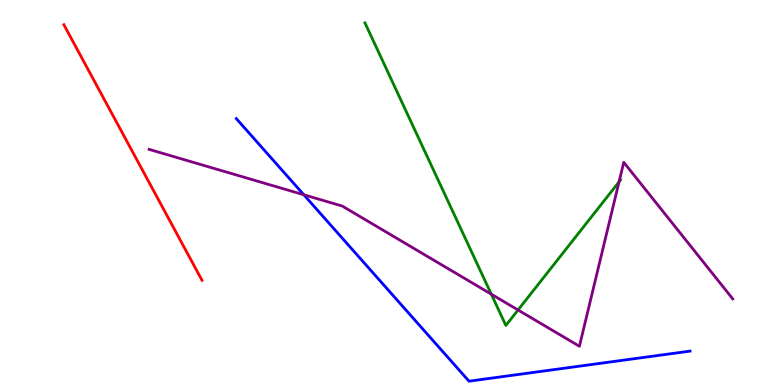[{'lines': ['blue', 'red'], 'intersections': []}, {'lines': ['green', 'red'], 'intersections': []}, {'lines': ['purple', 'red'], 'intersections': []}, {'lines': ['blue', 'green'], 'intersections': []}, {'lines': ['blue', 'purple'], 'intersections': [{'x': 3.92, 'y': 4.94}]}, {'lines': ['green', 'purple'], 'intersections': [{'x': 6.34, 'y': 2.36}, {'x': 6.68, 'y': 1.95}, {'x': 7.99, 'y': 5.28}]}]